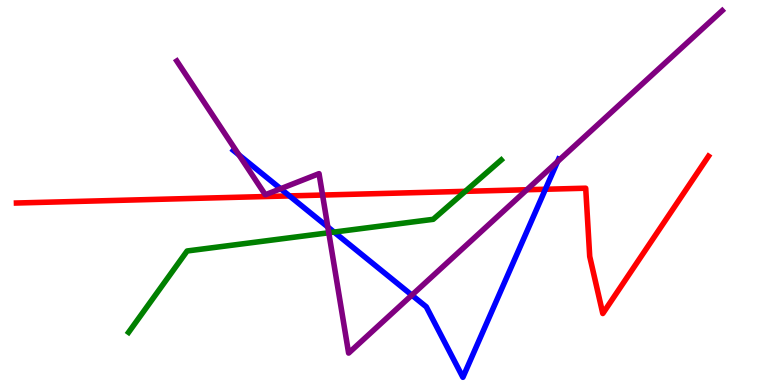[{'lines': ['blue', 'red'], 'intersections': [{'x': 3.74, 'y': 4.91}, {'x': 7.04, 'y': 5.08}]}, {'lines': ['green', 'red'], 'intersections': [{'x': 6.0, 'y': 5.03}]}, {'lines': ['purple', 'red'], 'intersections': [{'x': 4.16, 'y': 4.93}, {'x': 6.8, 'y': 5.07}]}, {'lines': ['blue', 'green'], 'intersections': [{'x': 4.31, 'y': 3.97}]}, {'lines': ['blue', 'purple'], 'intersections': [{'x': 3.08, 'y': 5.98}, {'x': 3.62, 'y': 5.1}, {'x': 4.23, 'y': 4.1}, {'x': 5.31, 'y': 2.33}, {'x': 7.19, 'y': 5.8}]}, {'lines': ['green', 'purple'], 'intersections': [{'x': 4.24, 'y': 3.95}]}]